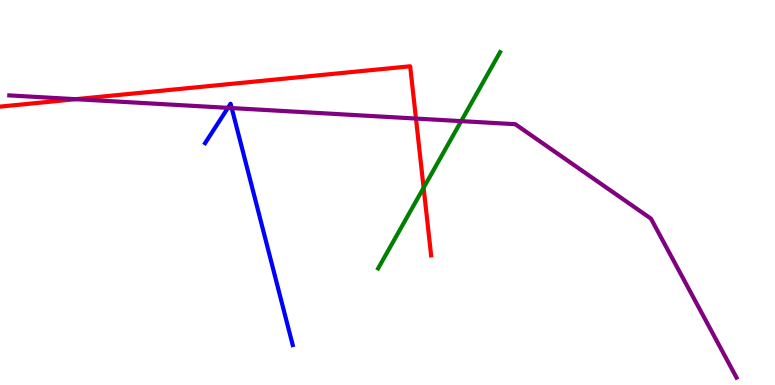[{'lines': ['blue', 'red'], 'intersections': []}, {'lines': ['green', 'red'], 'intersections': [{'x': 5.47, 'y': 5.12}]}, {'lines': ['purple', 'red'], 'intersections': [{'x': 0.977, 'y': 7.42}, {'x': 5.37, 'y': 6.92}]}, {'lines': ['blue', 'green'], 'intersections': []}, {'lines': ['blue', 'purple'], 'intersections': [{'x': 2.94, 'y': 7.2}, {'x': 2.99, 'y': 7.19}]}, {'lines': ['green', 'purple'], 'intersections': [{'x': 5.95, 'y': 6.85}]}]